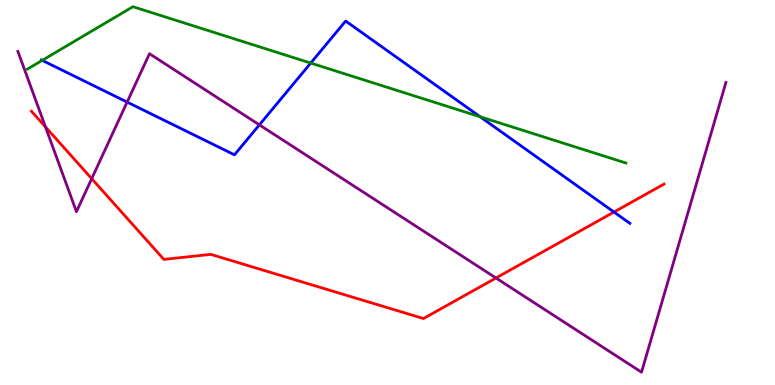[{'lines': ['blue', 'red'], 'intersections': [{'x': 7.92, 'y': 4.49}]}, {'lines': ['green', 'red'], 'intersections': []}, {'lines': ['purple', 'red'], 'intersections': [{'x': 0.587, 'y': 6.7}, {'x': 1.18, 'y': 5.36}, {'x': 6.4, 'y': 2.78}]}, {'lines': ['blue', 'green'], 'intersections': [{'x': 0.545, 'y': 8.43}, {'x': 4.01, 'y': 8.36}, {'x': 6.2, 'y': 6.97}]}, {'lines': ['blue', 'purple'], 'intersections': [{'x': 1.64, 'y': 7.35}, {'x': 3.35, 'y': 6.76}]}, {'lines': ['green', 'purple'], 'intersections': []}]